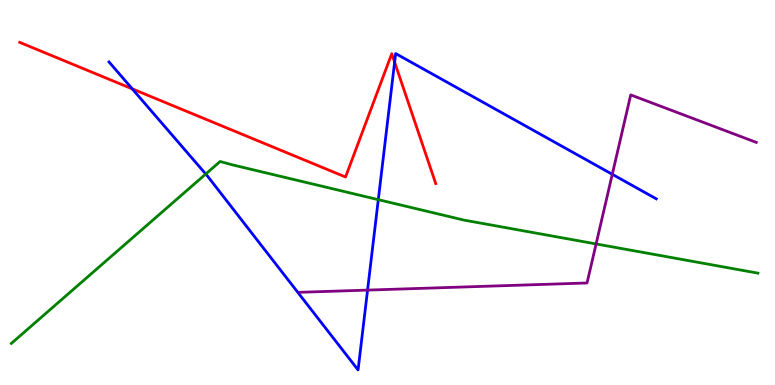[{'lines': ['blue', 'red'], 'intersections': [{'x': 1.71, 'y': 7.69}, {'x': 5.09, 'y': 8.39}]}, {'lines': ['green', 'red'], 'intersections': []}, {'lines': ['purple', 'red'], 'intersections': []}, {'lines': ['blue', 'green'], 'intersections': [{'x': 2.65, 'y': 5.48}, {'x': 4.88, 'y': 4.81}]}, {'lines': ['blue', 'purple'], 'intersections': [{'x': 4.74, 'y': 2.46}, {'x': 7.9, 'y': 5.47}]}, {'lines': ['green', 'purple'], 'intersections': [{'x': 7.69, 'y': 3.66}]}]